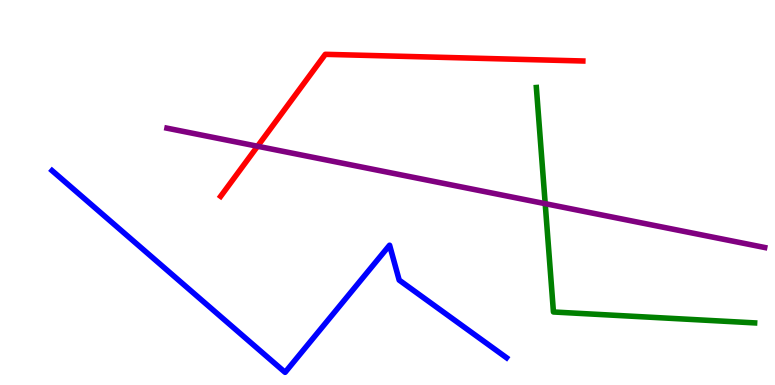[{'lines': ['blue', 'red'], 'intersections': []}, {'lines': ['green', 'red'], 'intersections': []}, {'lines': ['purple', 'red'], 'intersections': [{'x': 3.32, 'y': 6.2}]}, {'lines': ['blue', 'green'], 'intersections': []}, {'lines': ['blue', 'purple'], 'intersections': []}, {'lines': ['green', 'purple'], 'intersections': [{'x': 7.03, 'y': 4.71}]}]